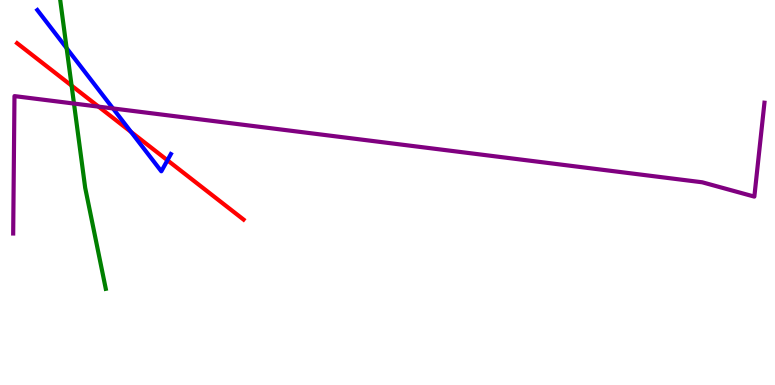[{'lines': ['blue', 'red'], 'intersections': [{'x': 1.69, 'y': 6.57}, {'x': 2.16, 'y': 5.84}]}, {'lines': ['green', 'red'], 'intersections': [{'x': 0.924, 'y': 7.78}]}, {'lines': ['purple', 'red'], 'intersections': [{'x': 1.27, 'y': 7.23}]}, {'lines': ['blue', 'green'], 'intersections': [{'x': 0.859, 'y': 8.75}]}, {'lines': ['blue', 'purple'], 'intersections': [{'x': 1.46, 'y': 7.18}]}, {'lines': ['green', 'purple'], 'intersections': [{'x': 0.955, 'y': 7.31}]}]